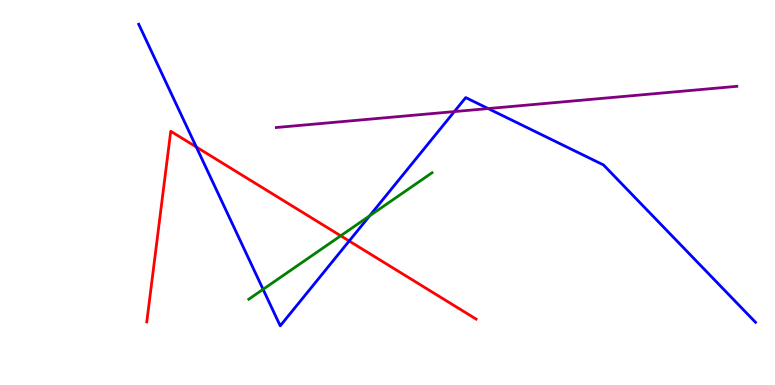[{'lines': ['blue', 'red'], 'intersections': [{'x': 2.53, 'y': 6.18}, {'x': 4.51, 'y': 3.74}]}, {'lines': ['green', 'red'], 'intersections': [{'x': 4.4, 'y': 3.88}]}, {'lines': ['purple', 'red'], 'intersections': []}, {'lines': ['blue', 'green'], 'intersections': [{'x': 3.39, 'y': 2.48}, {'x': 4.77, 'y': 4.39}]}, {'lines': ['blue', 'purple'], 'intersections': [{'x': 5.86, 'y': 7.1}, {'x': 6.3, 'y': 7.18}]}, {'lines': ['green', 'purple'], 'intersections': []}]